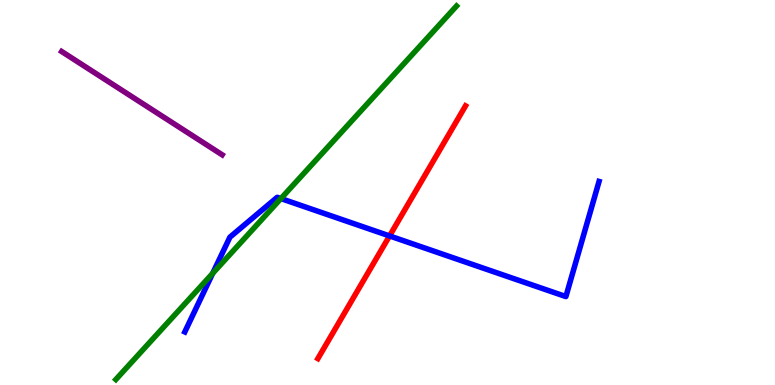[{'lines': ['blue', 'red'], 'intersections': [{'x': 5.03, 'y': 3.87}]}, {'lines': ['green', 'red'], 'intersections': []}, {'lines': ['purple', 'red'], 'intersections': []}, {'lines': ['blue', 'green'], 'intersections': [{'x': 2.74, 'y': 2.9}, {'x': 3.62, 'y': 4.84}]}, {'lines': ['blue', 'purple'], 'intersections': []}, {'lines': ['green', 'purple'], 'intersections': []}]